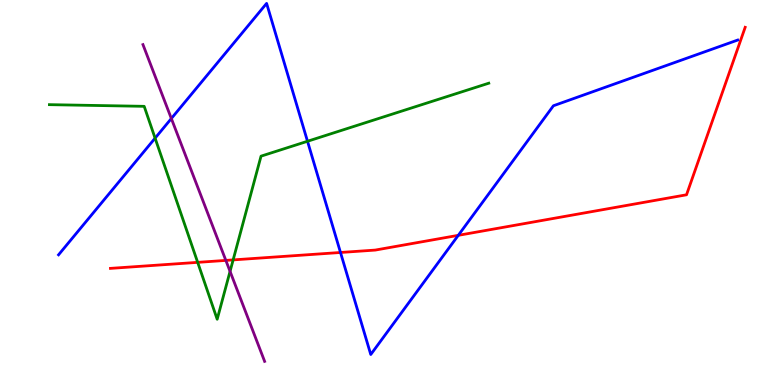[{'lines': ['blue', 'red'], 'intersections': [{'x': 4.39, 'y': 3.44}, {'x': 5.91, 'y': 3.89}]}, {'lines': ['green', 'red'], 'intersections': [{'x': 2.55, 'y': 3.19}, {'x': 3.01, 'y': 3.25}]}, {'lines': ['purple', 'red'], 'intersections': [{'x': 2.91, 'y': 3.24}]}, {'lines': ['blue', 'green'], 'intersections': [{'x': 2.0, 'y': 6.41}, {'x': 3.97, 'y': 6.33}]}, {'lines': ['blue', 'purple'], 'intersections': [{'x': 2.21, 'y': 6.92}]}, {'lines': ['green', 'purple'], 'intersections': [{'x': 2.97, 'y': 2.95}]}]